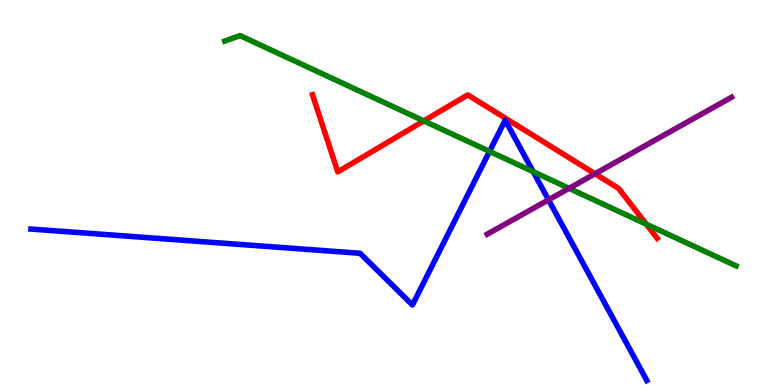[{'lines': ['blue', 'red'], 'intersections': []}, {'lines': ['green', 'red'], 'intersections': [{'x': 5.47, 'y': 6.86}, {'x': 8.34, 'y': 4.18}]}, {'lines': ['purple', 'red'], 'intersections': [{'x': 7.68, 'y': 5.49}]}, {'lines': ['blue', 'green'], 'intersections': [{'x': 6.32, 'y': 6.07}, {'x': 6.88, 'y': 5.54}]}, {'lines': ['blue', 'purple'], 'intersections': [{'x': 7.08, 'y': 4.81}]}, {'lines': ['green', 'purple'], 'intersections': [{'x': 7.34, 'y': 5.11}]}]